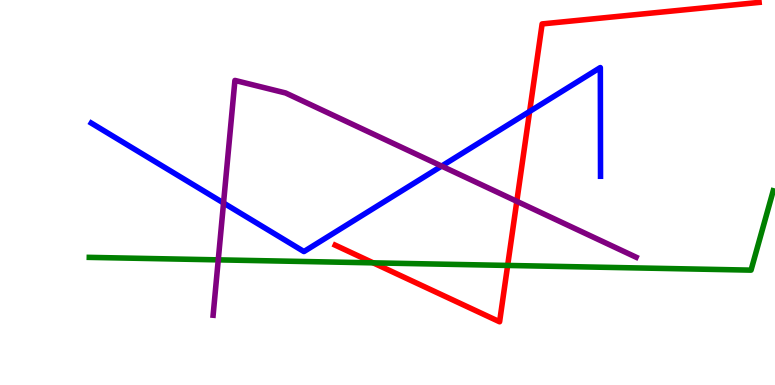[{'lines': ['blue', 'red'], 'intersections': [{'x': 6.83, 'y': 7.11}]}, {'lines': ['green', 'red'], 'intersections': [{'x': 4.81, 'y': 3.17}, {'x': 6.55, 'y': 3.11}]}, {'lines': ['purple', 'red'], 'intersections': [{'x': 6.67, 'y': 4.77}]}, {'lines': ['blue', 'green'], 'intersections': []}, {'lines': ['blue', 'purple'], 'intersections': [{'x': 2.88, 'y': 4.73}, {'x': 5.7, 'y': 5.69}]}, {'lines': ['green', 'purple'], 'intersections': [{'x': 2.82, 'y': 3.25}]}]